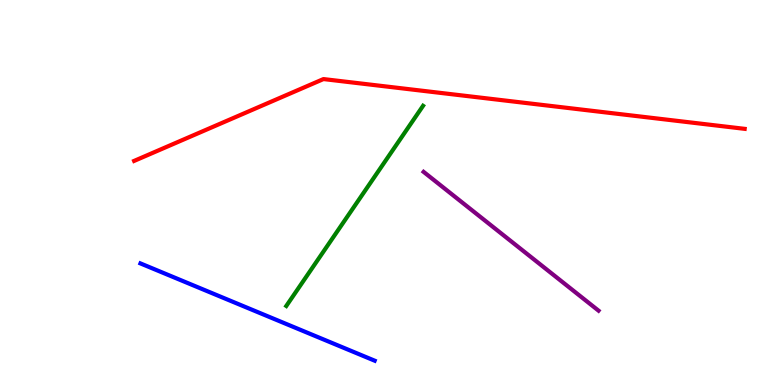[{'lines': ['blue', 'red'], 'intersections': []}, {'lines': ['green', 'red'], 'intersections': []}, {'lines': ['purple', 'red'], 'intersections': []}, {'lines': ['blue', 'green'], 'intersections': []}, {'lines': ['blue', 'purple'], 'intersections': []}, {'lines': ['green', 'purple'], 'intersections': []}]